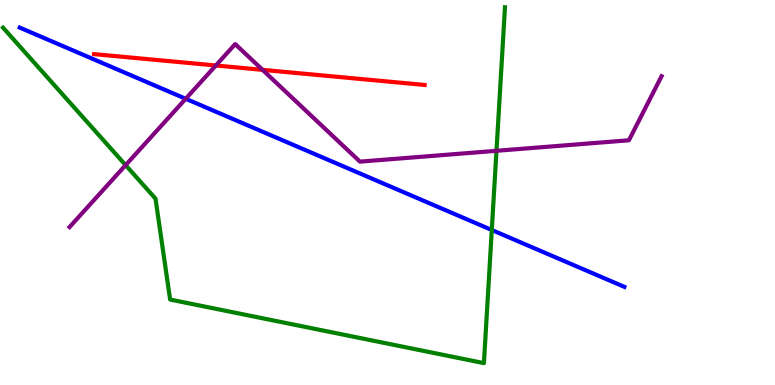[{'lines': ['blue', 'red'], 'intersections': []}, {'lines': ['green', 'red'], 'intersections': []}, {'lines': ['purple', 'red'], 'intersections': [{'x': 2.79, 'y': 8.3}, {'x': 3.39, 'y': 8.19}]}, {'lines': ['blue', 'green'], 'intersections': [{'x': 6.35, 'y': 4.03}]}, {'lines': ['blue', 'purple'], 'intersections': [{'x': 2.4, 'y': 7.43}]}, {'lines': ['green', 'purple'], 'intersections': [{'x': 1.62, 'y': 5.71}, {'x': 6.41, 'y': 6.08}]}]